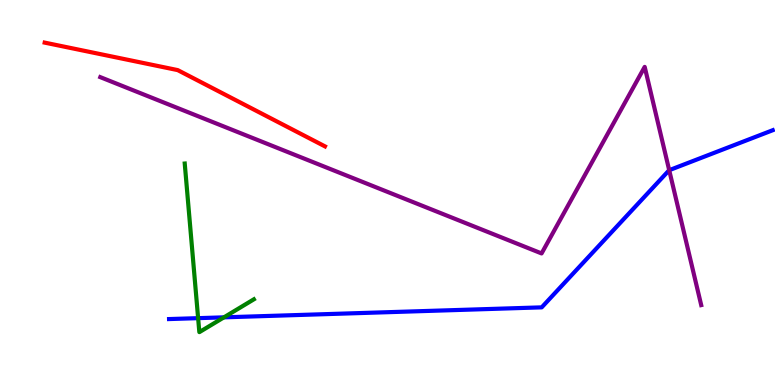[{'lines': ['blue', 'red'], 'intersections': []}, {'lines': ['green', 'red'], 'intersections': []}, {'lines': ['purple', 'red'], 'intersections': []}, {'lines': ['blue', 'green'], 'intersections': [{'x': 2.56, 'y': 1.74}, {'x': 2.89, 'y': 1.76}]}, {'lines': ['blue', 'purple'], 'intersections': [{'x': 8.63, 'y': 5.58}]}, {'lines': ['green', 'purple'], 'intersections': []}]